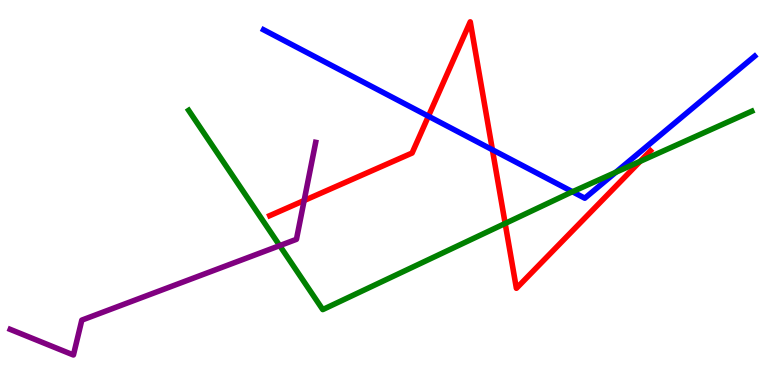[{'lines': ['blue', 'red'], 'intersections': [{'x': 5.53, 'y': 6.98}, {'x': 6.35, 'y': 6.11}]}, {'lines': ['green', 'red'], 'intersections': [{'x': 6.52, 'y': 4.2}, {'x': 8.26, 'y': 5.81}]}, {'lines': ['purple', 'red'], 'intersections': [{'x': 3.92, 'y': 4.79}]}, {'lines': ['blue', 'green'], 'intersections': [{'x': 7.39, 'y': 5.02}, {'x': 7.95, 'y': 5.52}]}, {'lines': ['blue', 'purple'], 'intersections': []}, {'lines': ['green', 'purple'], 'intersections': [{'x': 3.61, 'y': 3.62}]}]